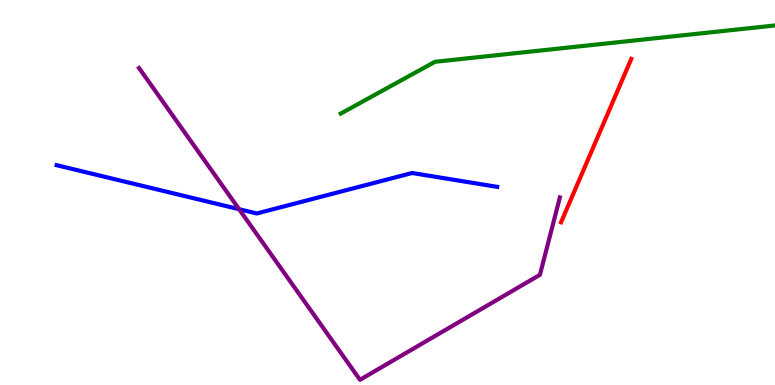[{'lines': ['blue', 'red'], 'intersections': []}, {'lines': ['green', 'red'], 'intersections': []}, {'lines': ['purple', 'red'], 'intersections': []}, {'lines': ['blue', 'green'], 'intersections': []}, {'lines': ['blue', 'purple'], 'intersections': [{'x': 3.08, 'y': 4.57}]}, {'lines': ['green', 'purple'], 'intersections': []}]